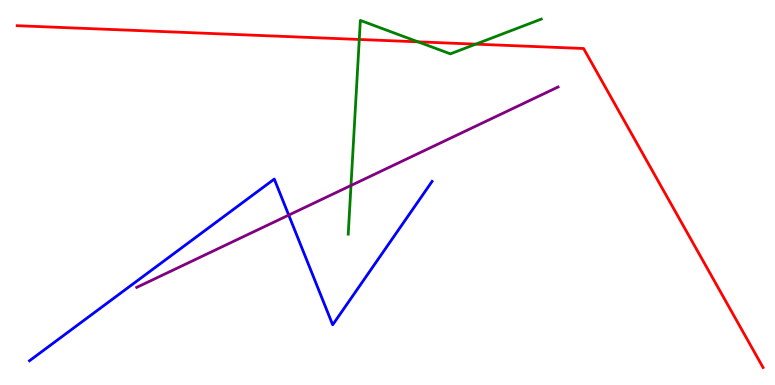[{'lines': ['blue', 'red'], 'intersections': []}, {'lines': ['green', 'red'], 'intersections': [{'x': 4.64, 'y': 8.97}, {'x': 5.39, 'y': 8.91}, {'x': 6.14, 'y': 8.85}]}, {'lines': ['purple', 'red'], 'intersections': []}, {'lines': ['blue', 'green'], 'intersections': []}, {'lines': ['blue', 'purple'], 'intersections': [{'x': 3.73, 'y': 4.41}]}, {'lines': ['green', 'purple'], 'intersections': [{'x': 4.53, 'y': 5.18}]}]